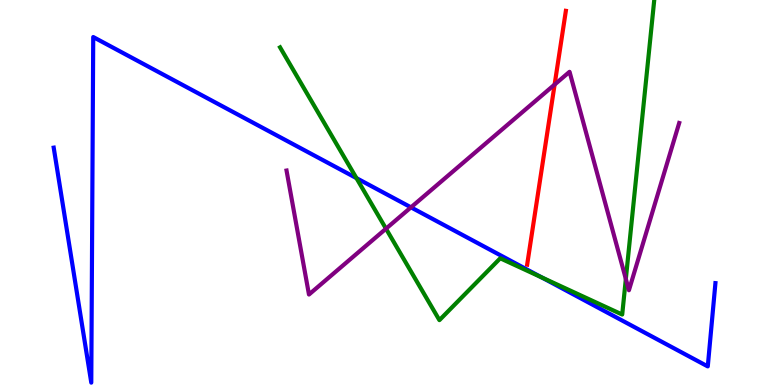[{'lines': ['blue', 'red'], 'intersections': []}, {'lines': ['green', 'red'], 'intersections': []}, {'lines': ['purple', 'red'], 'intersections': [{'x': 7.16, 'y': 7.8}]}, {'lines': ['blue', 'green'], 'intersections': [{'x': 4.6, 'y': 5.37}, {'x': 6.99, 'y': 2.79}]}, {'lines': ['blue', 'purple'], 'intersections': [{'x': 5.3, 'y': 4.61}]}, {'lines': ['green', 'purple'], 'intersections': [{'x': 4.98, 'y': 4.06}, {'x': 8.08, 'y': 2.75}]}]